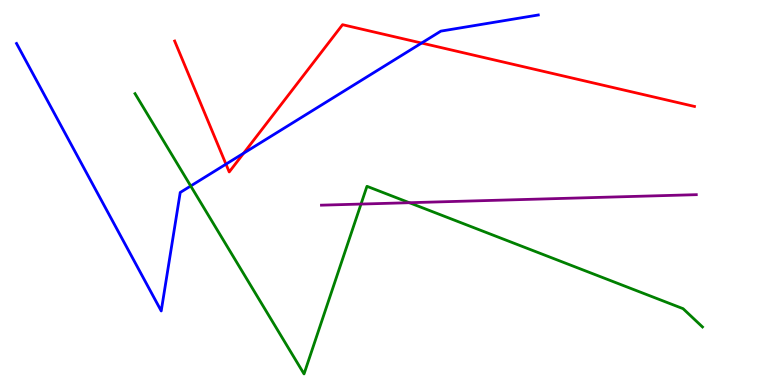[{'lines': ['blue', 'red'], 'intersections': [{'x': 2.92, 'y': 5.74}, {'x': 3.14, 'y': 6.02}, {'x': 5.44, 'y': 8.88}]}, {'lines': ['green', 'red'], 'intersections': []}, {'lines': ['purple', 'red'], 'intersections': []}, {'lines': ['blue', 'green'], 'intersections': [{'x': 2.46, 'y': 5.17}]}, {'lines': ['blue', 'purple'], 'intersections': []}, {'lines': ['green', 'purple'], 'intersections': [{'x': 4.66, 'y': 4.7}, {'x': 5.28, 'y': 4.73}]}]